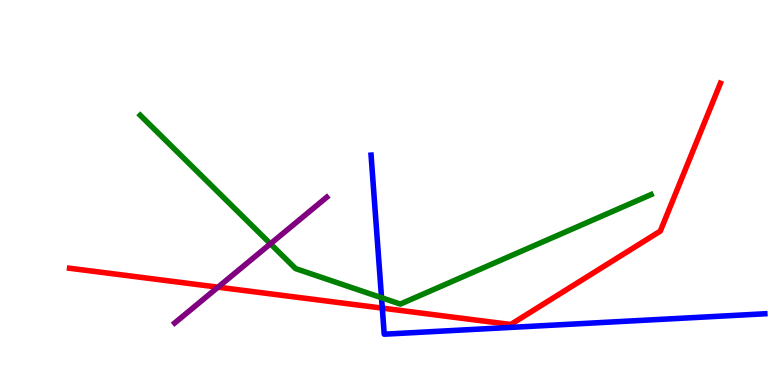[{'lines': ['blue', 'red'], 'intersections': [{'x': 4.93, 'y': 2.0}]}, {'lines': ['green', 'red'], 'intersections': []}, {'lines': ['purple', 'red'], 'intersections': [{'x': 2.81, 'y': 2.54}]}, {'lines': ['blue', 'green'], 'intersections': [{'x': 4.92, 'y': 2.27}]}, {'lines': ['blue', 'purple'], 'intersections': []}, {'lines': ['green', 'purple'], 'intersections': [{'x': 3.49, 'y': 3.67}]}]